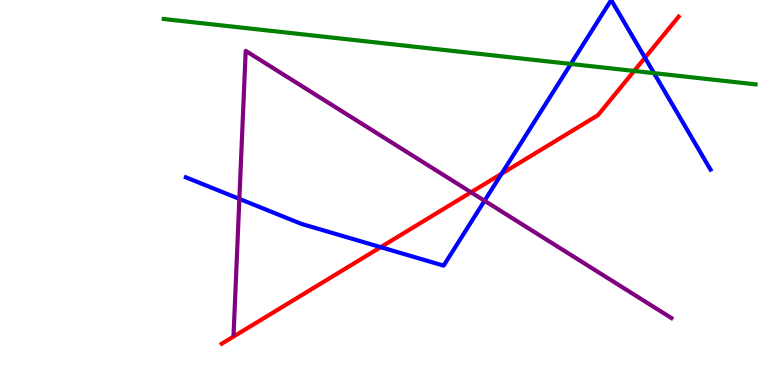[{'lines': ['blue', 'red'], 'intersections': [{'x': 4.91, 'y': 3.58}, {'x': 6.47, 'y': 5.49}, {'x': 8.32, 'y': 8.5}]}, {'lines': ['green', 'red'], 'intersections': [{'x': 8.18, 'y': 8.16}]}, {'lines': ['purple', 'red'], 'intersections': [{'x': 6.08, 'y': 5.01}]}, {'lines': ['blue', 'green'], 'intersections': [{'x': 7.37, 'y': 8.34}, {'x': 8.44, 'y': 8.1}]}, {'lines': ['blue', 'purple'], 'intersections': [{'x': 3.09, 'y': 4.83}, {'x': 6.25, 'y': 4.79}]}, {'lines': ['green', 'purple'], 'intersections': []}]